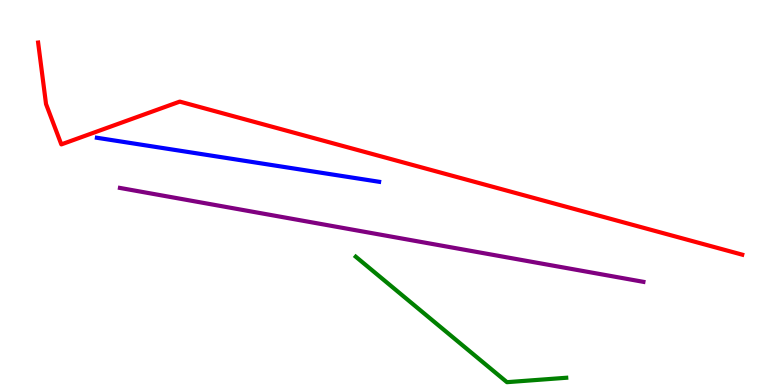[{'lines': ['blue', 'red'], 'intersections': []}, {'lines': ['green', 'red'], 'intersections': []}, {'lines': ['purple', 'red'], 'intersections': []}, {'lines': ['blue', 'green'], 'intersections': []}, {'lines': ['blue', 'purple'], 'intersections': []}, {'lines': ['green', 'purple'], 'intersections': []}]